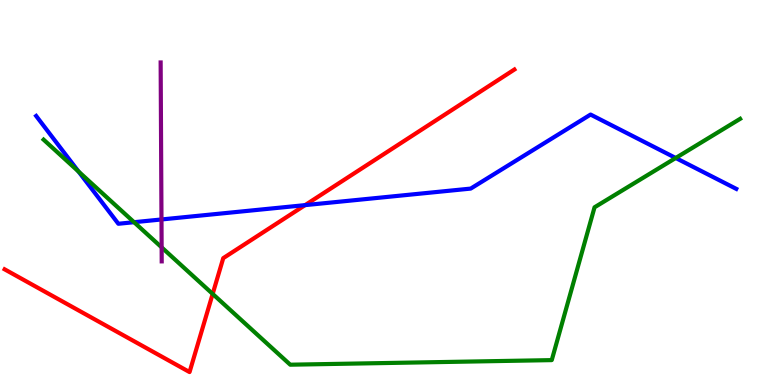[{'lines': ['blue', 'red'], 'intersections': [{'x': 3.94, 'y': 4.67}]}, {'lines': ['green', 'red'], 'intersections': [{'x': 2.74, 'y': 2.37}]}, {'lines': ['purple', 'red'], 'intersections': []}, {'lines': ['blue', 'green'], 'intersections': [{'x': 1.01, 'y': 5.55}, {'x': 1.73, 'y': 4.23}, {'x': 8.72, 'y': 5.9}]}, {'lines': ['blue', 'purple'], 'intersections': [{'x': 2.08, 'y': 4.3}]}, {'lines': ['green', 'purple'], 'intersections': [{'x': 2.09, 'y': 3.58}]}]